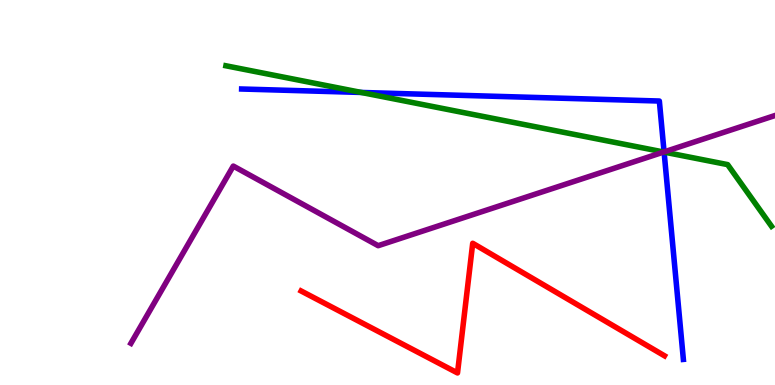[{'lines': ['blue', 'red'], 'intersections': []}, {'lines': ['green', 'red'], 'intersections': []}, {'lines': ['purple', 'red'], 'intersections': []}, {'lines': ['blue', 'green'], 'intersections': [{'x': 4.66, 'y': 7.6}, {'x': 8.57, 'y': 6.05}]}, {'lines': ['blue', 'purple'], 'intersections': [{'x': 8.57, 'y': 6.05}]}, {'lines': ['green', 'purple'], 'intersections': [{'x': 8.56, 'y': 6.05}]}]